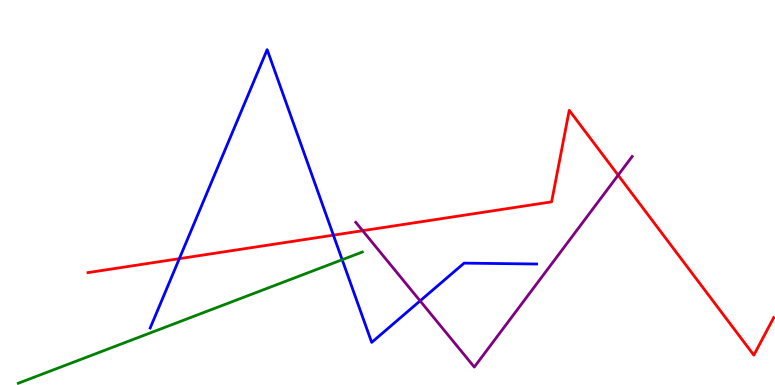[{'lines': ['blue', 'red'], 'intersections': [{'x': 2.31, 'y': 3.28}, {'x': 4.3, 'y': 3.89}]}, {'lines': ['green', 'red'], 'intersections': []}, {'lines': ['purple', 'red'], 'intersections': [{'x': 4.68, 'y': 4.01}, {'x': 7.98, 'y': 5.45}]}, {'lines': ['blue', 'green'], 'intersections': [{'x': 4.42, 'y': 3.25}]}, {'lines': ['blue', 'purple'], 'intersections': [{'x': 5.42, 'y': 2.19}]}, {'lines': ['green', 'purple'], 'intersections': []}]